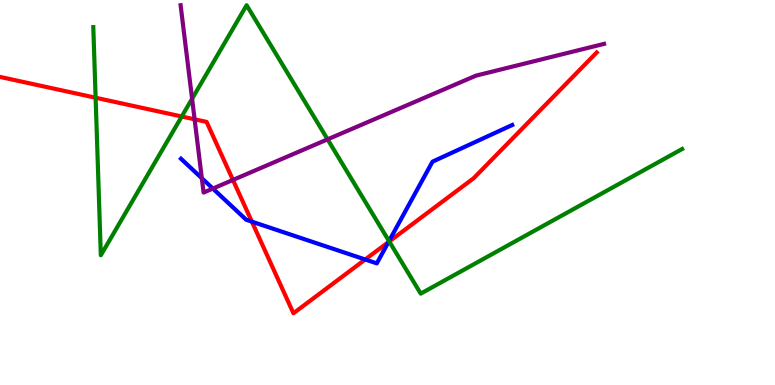[{'lines': ['blue', 'red'], 'intersections': [{'x': 3.25, 'y': 4.24}, {'x': 4.71, 'y': 3.26}, {'x': 5.01, 'y': 3.71}]}, {'lines': ['green', 'red'], 'intersections': [{'x': 1.23, 'y': 7.46}, {'x': 2.35, 'y': 6.97}, {'x': 5.02, 'y': 3.73}]}, {'lines': ['purple', 'red'], 'intersections': [{'x': 2.51, 'y': 6.9}, {'x': 3.01, 'y': 5.33}]}, {'lines': ['blue', 'green'], 'intersections': [{'x': 5.02, 'y': 3.74}]}, {'lines': ['blue', 'purple'], 'intersections': [{'x': 2.6, 'y': 5.37}, {'x': 2.75, 'y': 5.1}]}, {'lines': ['green', 'purple'], 'intersections': [{'x': 2.48, 'y': 7.43}, {'x': 4.23, 'y': 6.38}]}]